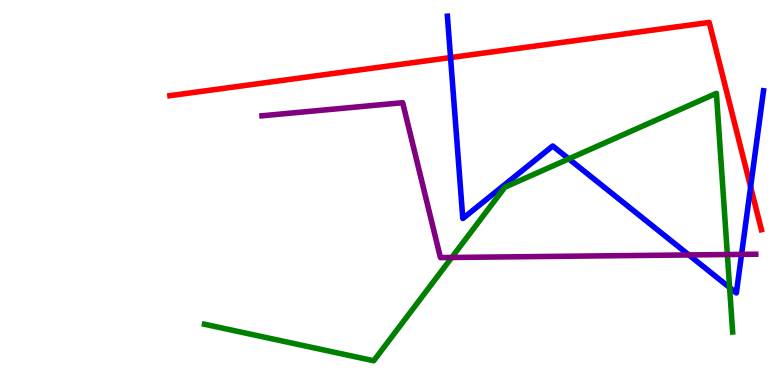[{'lines': ['blue', 'red'], 'intersections': [{'x': 5.81, 'y': 8.5}, {'x': 9.69, 'y': 5.15}]}, {'lines': ['green', 'red'], 'intersections': []}, {'lines': ['purple', 'red'], 'intersections': []}, {'lines': ['blue', 'green'], 'intersections': [{'x': 7.34, 'y': 5.87}, {'x': 9.41, 'y': 2.53}]}, {'lines': ['blue', 'purple'], 'intersections': [{'x': 8.89, 'y': 3.38}, {'x': 9.57, 'y': 3.39}]}, {'lines': ['green', 'purple'], 'intersections': [{'x': 5.83, 'y': 3.31}, {'x': 9.39, 'y': 3.39}]}]